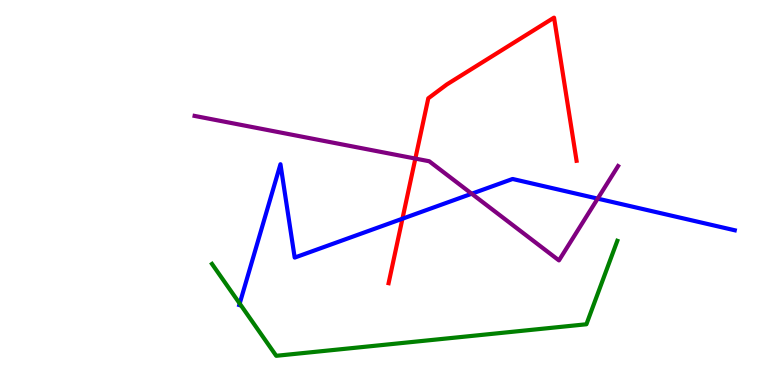[{'lines': ['blue', 'red'], 'intersections': [{'x': 5.19, 'y': 4.32}]}, {'lines': ['green', 'red'], 'intersections': []}, {'lines': ['purple', 'red'], 'intersections': [{'x': 5.36, 'y': 5.88}]}, {'lines': ['blue', 'green'], 'intersections': [{'x': 3.09, 'y': 2.12}]}, {'lines': ['blue', 'purple'], 'intersections': [{'x': 6.09, 'y': 4.97}, {'x': 7.71, 'y': 4.84}]}, {'lines': ['green', 'purple'], 'intersections': []}]